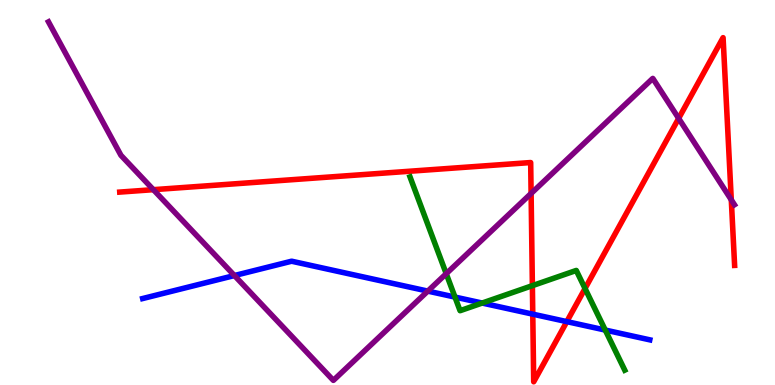[{'lines': ['blue', 'red'], 'intersections': [{'x': 6.87, 'y': 1.84}, {'x': 7.31, 'y': 1.65}]}, {'lines': ['green', 'red'], 'intersections': [{'x': 6.87, 'y': 2.58}, {'x': 7.55, 'y': 2.51}]}, {'lines': ['purple', 'red'], 'intersections': [{'x': 1.98, 'y': 5.07}, {'x': 6.85, 'y': 4.98}, {'x': 8.76, 'y': 6.92}, {'x': 9.44, 'y': 4.81}]}, {'lines': ['blue', 'green'], 'intersections': [{'x': 5.87, 'y': 2.28}, {'x': 6.22, 'y': 2.13}, {'x': 7.81, 'y': 1.43}]}, {'lines': ['blue', 'purple'], 'intersections': [{'x': 3.02, 'y': 2.84}, {'x': 5.52, 'y': 2.44}]}, {'lines': ['green', 'purple'], 'intersections': [{'x': 5.76, 'y': 2.89}]}]